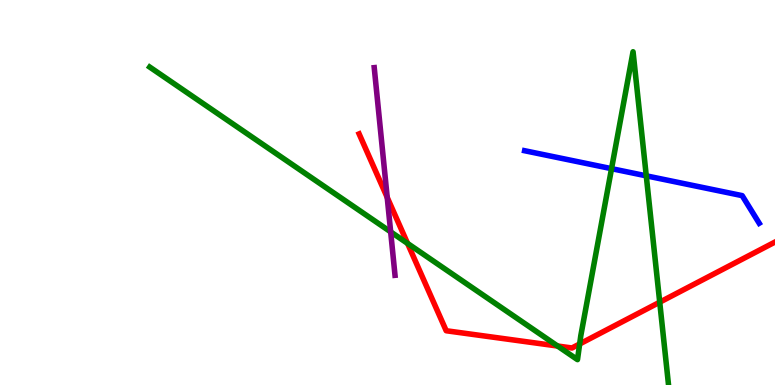[{'lines': ['blue', 'red'], 'intersections': []}, {'lines': ['green', 'red'], 'intersections': [{'x': 5.26, 'y': 3.68}, {'x': 7.19, 'y': 1.01}, {'x': 7.48, 'y': 1.07}, {'x': 8.51, 'y': 2.15}]}, {'lines': ['purple', 'red'], 'intersections': [{'x': 5.0, 'y': 4.87}]}, {'lines': ['blue', 'green'], 'intersections': [{'x': 7.89, 'y': 5.62}, {'x': 8.34, 'y': 5.43}]}, {'lines': ['blue', 'purple'], 'intersections': []}, {'lines': ['green', 'purple'], 'intersections': [{'x': 5.04, 'y': 3.98}]}]